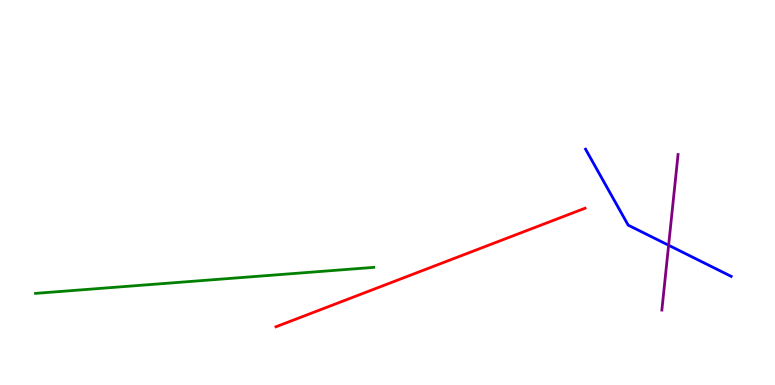[{'lines': ['blue', 'red'], 'intersections': []}, {'lines': ['green', 'red'], 'intersections': []}, {'lines': ['purple', 'red'], 'intersections': []}, {'lines': ['blue', 'green'], 'intersections': []}, {'lines': ['blue', 'purple'], 'intersections': [{'x': 8.63, 'y': 3.63}]}, {'lines': ['green', 'purple'], 'intersections': []}]